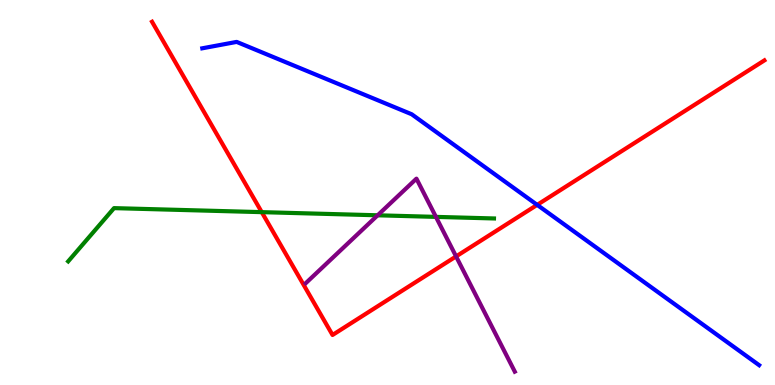[{'lines': ['blue', 'red'], 'intersections': [{'x': 6.93, 'y': 4.68}]}, {'lines': ['green', 'red'], 'intersections': [{'x': 3.38, 'y': 4.49}]}, {'lines': ['purple', 'red'], 'intersections': [{'x': 5.88, 'y': 3.34}]}, {'lines': ['blue', 'green'], 'intersections': []}, {'lines': ['blue', 'purple'], 'intersections': []}, {'lines': ['green', 'purple'], 'intersections': [{'x': 4.87, 'y': 4.41}, {'x': 5.62, 'y': 4.37}]}]